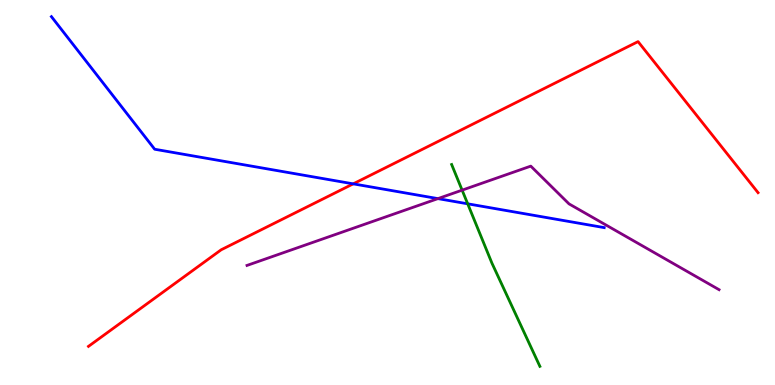[{'lines': ['blue', 'red'], 'intersections': [{'x': 4.56, 'y': 5.22}]}, {'lines': ['green', 'red'], 'intersections': []}, {'lines': ['purple', 'red'], 'intersections': []}, {'lines': ['blue', 'green'], 'intersections': [{'x': 6.03, 'y': 4.71}]}, {'lines': ['blue', 'purple'], 'intersections': [{'x': 5.65, 'y': 4.84}]}, {'lines': ['green', 'purple'], 'intersections': [{'x': 5.96, 'y': 5.06}]}]